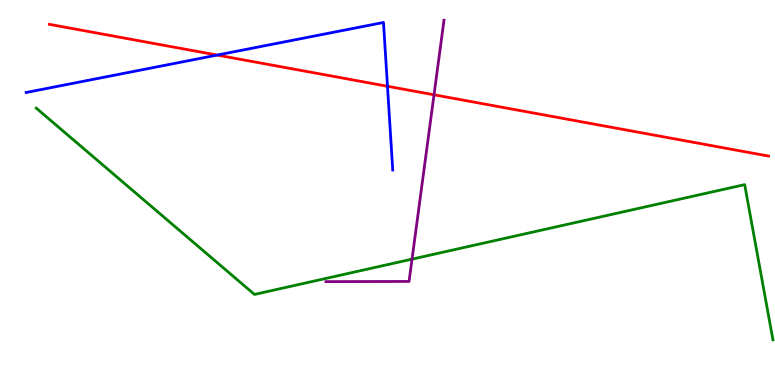[{'lines': ['blue', 'red'], 'intersections': [{'x': 2.8, 'y': 8.57}, {'x': 5.0, 'y': 7.76}]}, {'lines': ['green', 'red'], 'intersections': []}, {'lines': ['purple', 'red'], 'intersections': [{'x': 5.6, 'y': 7.54}]}, {'lines': ['blue', 'green'], 'intersections': []}, {'lines': ['blue', 'purple'], 'intersections': []}, {'lines': ['green', 'purple'], 'intersections': [{'x': 5.32, 'y': 3.27}]}]